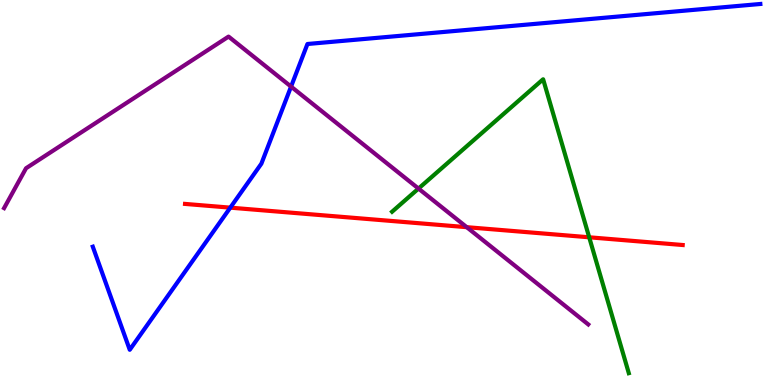[{'lines': ['blue', 'red'], 'intersections': [{'x': 2.97, 'y': 4.61}]}, {'lines': ['green', 'red'], 'intersections': [{'x': 7.6, 'y': 3.84}]}, {'lines': ['purple', 'red'], 'intersections': [{'x': 6.02, 'y': 4.1}]}, {'lines': ['blue', 'green'], 'intersections': []}, {'lines': ['blue', 'purple'], 'intersections': [{'x': 3.76, 'y': 7.75}]}, {'lines': ['green', 'purple'], 'intersections': [{'x': 5.4, 'y': 5.1}]}]